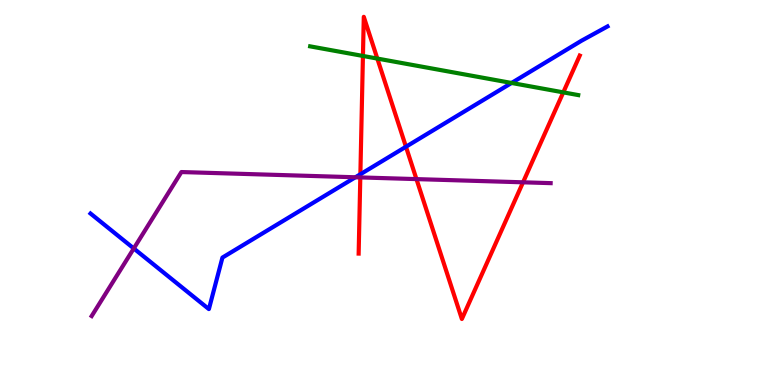[{'lines': ['blue', 'red'], 'intersections': [{'x': 4.65, 'y': 5.47}, {'x': 5.24, 'y': 6.19}]}, {'lines': ['green', 'red'], 'intersections': [{'x': 4.68, 'y': 8.55}, {'x': 4.87, 'y': 8.48}, {'x': 7.27, 'y': 7.6}]}, {'lines': ['purple', 'red'], 'intersections': [{'x': 4.65, 'y': 5.39}, {'x': 5.37, 'y': 5.35}, {'x': 6.75, 'y': 5.26}]}, {'lines': ['blue', 'green'], 'intersections': [{'x': 6.6, 'y': 7.85}]}, {'lines': ['blue', 'purple'], 'intersections': [{'x': 1.73, 'y': 3.55}, {'x': 4.59, 'y': 5.4}]}, {'lines': ['green', 'purple'], 'intersections': []}]